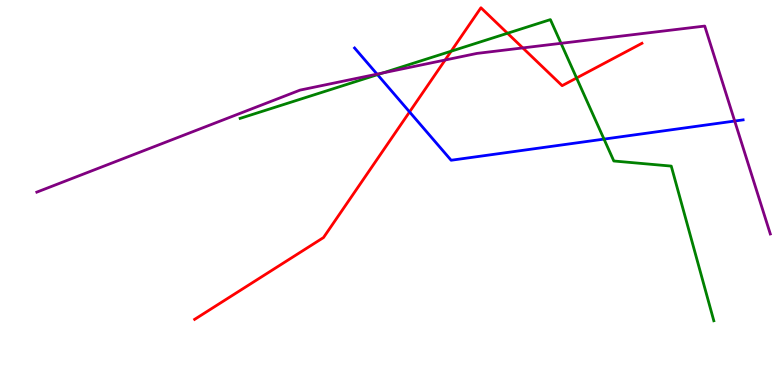[{'lines': ['blue', 'red'], 'intersections': [{'x': 5.28, 'y': 7.09}]}, {'lines': ['green', 'red'], 'intersections': [{'x': 5.82, 'y': 8.67}, {'x': 6.55, 'y': 9.14}, {'x': 7.44, 'y': 7.97}]}, {'lines': ['purple', 'red'], 'intersections': [{'x': 5.74, 'y': 8.44}, {'x': 6.75, 'y': 8.76}]}, {'lines': ['blue', 'green'], 'intersections': [{'x': 4.87, 'y': 8.06}, {'x': 7.79, 'y': 6.39}]}, {'lines': ['blue', 'purple'], 'intersections': [{'x': 4.87, 'y': 8.07}, {'x': 9.48, 'y': 6.86}]}, {'lines': ['green', 'purple'], 'intersections': [{'x': 4.94, 'y': 8.11}, {'x': 7.24, 'y': 8.87}]}]